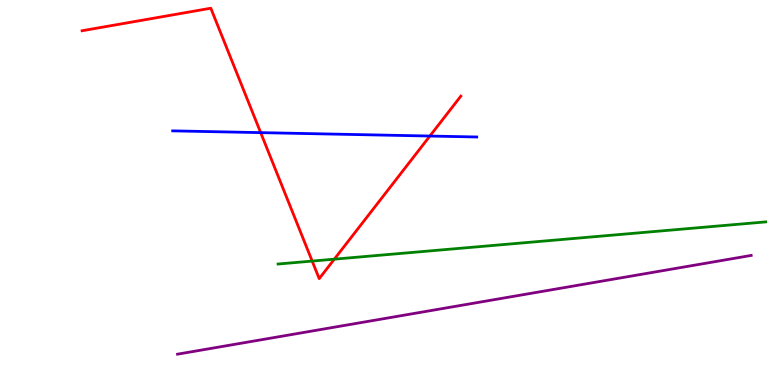[{'lines': ['blue', 'red'], 'intersections': [{'x': 3.36, 'y': 6.55}, {'x': 5.55, 'y': 6.47}]}, {'lines': ['green', 'red'], 'intersections': [{'x': 4.03, 'y': 3.22}, {'x': 4.31, 'y': 3.27}]}, {'lines': ['purple', 'red'], 'intersections': []}, {'lines': ['blue', 'green'], 'intersections': []}, {'lines': ['blue', 'purple'], 'intersections': []}, {'lines': ['green', 'purple'], 'intersections': []}]